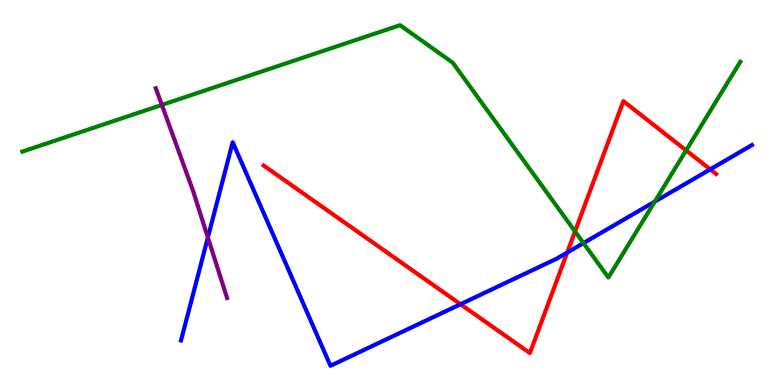[{'lines': ['blue', 'red'], 'intersections': [{'x': 5.94, 'y': 2.1}, {'x': 7.32, 'y': 3.44}, {'x': 9.16, 'y': 5.6}]}, {'lines': ['green', 'red'], 'intersections': [{'x': 7.42, 'y': 3.99}, {'x': 8.85, 'y': 6.09}]}, {'lines': ['purple', 'red'], 'intersections': []}, {'lines': ['blue', 'green'], 'intersections': [{'x': 7.53, 'y': 3.69}, {'x': 8.45, 'y': 4.76}]}, {'lines': ['blue', 'purple'], 'intersections': [{'x': 2.68, 'y': 3.83}]}, {'lines': ['green', 'purple'], 'intersections': [{'x': 2.09, 'y': 7.27}]}]